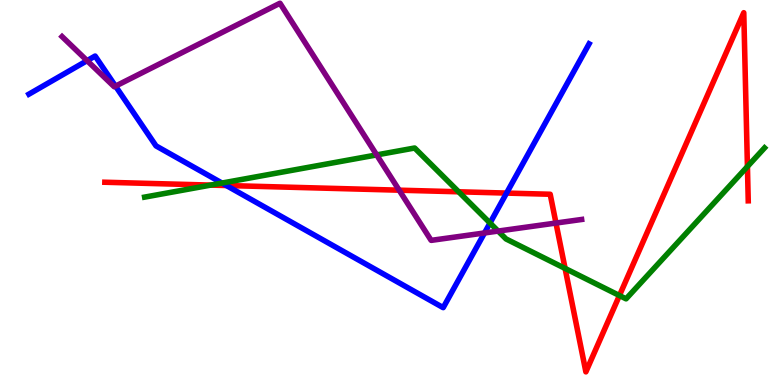[{'lines': ['blue', 'red'], 'intersections': [{'x': 2.92, 'y': 5.18}, {'x': 6.54, 'y': 4.98}]}, {'lines': ['green', 'red'], 'intersections': [{'x': 2.72, 'y': 5.19}, {'x': 5.92, 'y': 5.02}, {'x': 7.29, 'y': 3.03}, {'x': 7.99, 'y': 2.32}, {'x': 9.64, 'y': 5.67}]}, {'lines': ['purple', 'red'], 'intersections': [{'x': 5.15, 'y': 5.06}, {'x': 7.17, 'y': 4.21}]}, {'lines': ['blue', 'green'], 'intersections': [{'x': 2.86, 'y': 5.25}, {'x': 6.32, 'y': 4.21}]}, {'lines': ['blue', 'purple'], 'intersections': [{'x': 1.12, 'y': 8.42}, {'x': 1.49, 'y': 7.76}, {'x': 6.25, 'y': 3.95}]}, {'lines': ['green', 'purple'], 'intersections': [{'x': 4.86, 'y': 5.98}, {'x': 6.43, 'y': 4.0}]}]